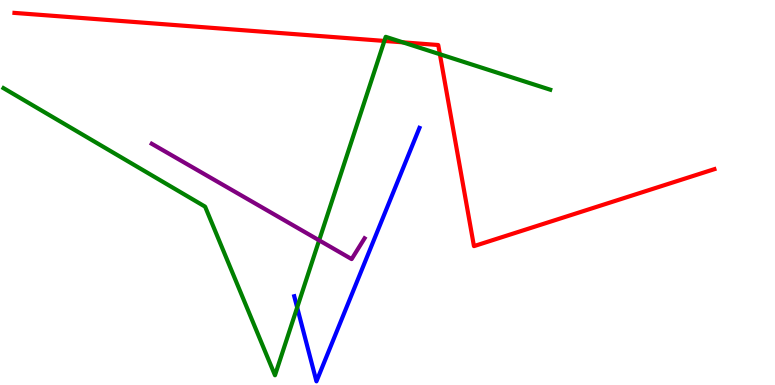[{'lines': ['blue', 'red'], 'intersections': []}, {'lines': ['green', 'red'], 'intersections': [{'x': 4.96, 'y': 8.94}, {'x': 5.2, 'y': 8.9}, {'x': 5.68, 'y': 8.59}]}, {'lines': ['purple', 'red'], 'intersections': []}, {'lines': ['blue', 'green'], 'intersections': [{'x': 3.83, 'y': 2.01}]}, {'lines': ['blue', 'purple'], 'intersections': []}, {'lines': ['green', 'purple'], 'intersections': [{'x': 4.12, 'y': 3.76}]}]